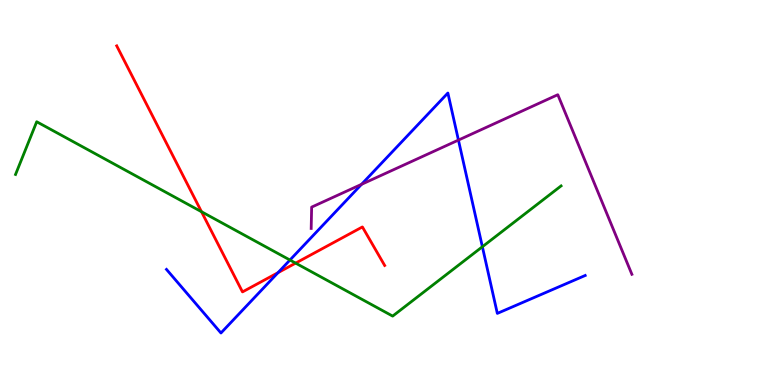[{'lines': ['blue', 'red'], 'intersections': [{'x': 3.59, 'y': 2.92}]}, {'lines': ['green', 'red'], 'intersections': [{'x': 2.6, 'y': 4.5}, {'x': 3.81, 'y': 3.17}]}, {'lines': ['purple', 'red'], 'intersections': []}, {'lines': ['blue', 'green'], 'intersections': [{'x': 3.74, 'y': 3.25}, {'x': 6.22, 'y': 3.59}]}, {'lines': ['blue', 'purple'], 'intersections': [{'x': 4.66, 'y': 5.21}, {'x': 5.92, 'y': 6.36}]}, {'lines': ['green', 'purple'], 'intersections': []}]